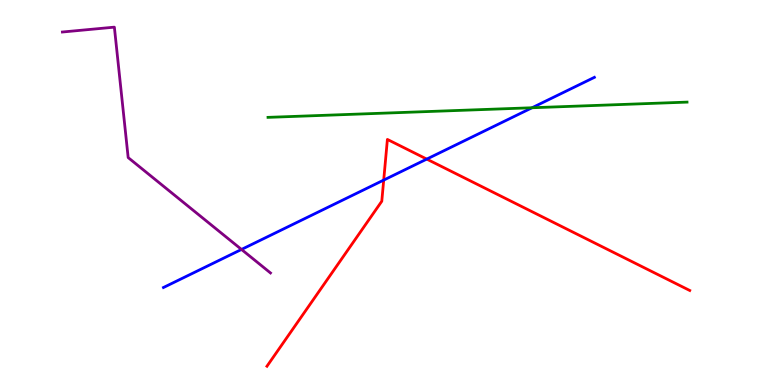[{'lines': ['blue', 'red'], 'intersections': [{'x': 4.95, 'y': 5.32}, {'x': 5.51, 'y': 5.87}]}, {'lines': ['green', 'red'], 'intersections': []}, {'lines': ['purple', 'red'], 'intersections': []}, {'lines': ['blue', 'green'], 'intersections': [{'x': 6.87, 'y': 7.2}]}, {'lines': ['blue', 'purple'], 'intersections': [{'x': 3.12, 'y': 3.52}]}, {'lines': ['green', 'purple'], 'intersections': []}]